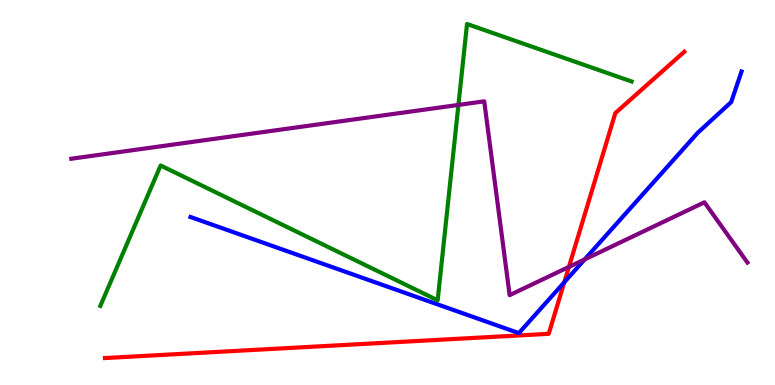[{'lines': ['blue', 'red'], 'intersections': [{'x': 7.28, 'y': 2.67}]}, {'lines': ['green', 'red'], 'intersections': []}, {'lines': ['purple', 'red'], 'intersections': [{'x': 7.34, 'y': 3.07}]}, {'lines': ['blue', 'green'], 'intersections': []}, {'lines': ['blue', 'purple'], 'intersections': [{'x': 7.54, 'y': 3.26}]}, {'lines': ['green', 'purple'], 'intersections': [{'x': 5.92, 'y': 7.27}]}]